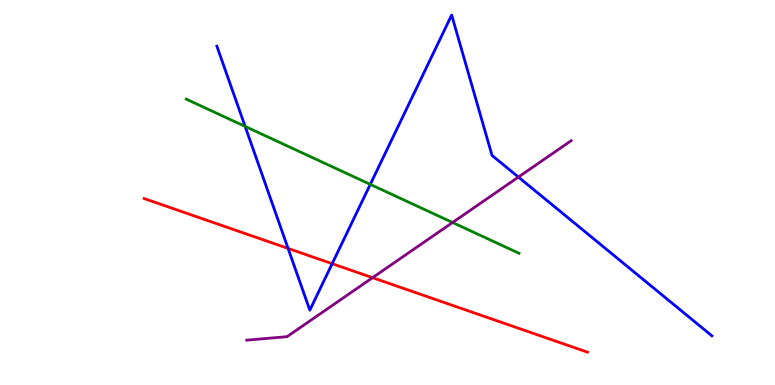[{'lines': ['blue', 'red'], 'intersections': [{'x': 3.72, 'y': 3.55}, {'x': 4.29, 'y': 3.15}]}, {'lines': ['green', 'red'], 'intersections': []}, {'lines': ['purple', 'red'], 'intersections': [{'x': 4.81, 'y': 2.79}]}, {'lines': ['blue', 'green'], 'intersections': [{'x': 3.16, 'y': 6.72}, {'x': 4.78, 'y': 5.21}]}, {'lines': ['blue', 'purple'], 'intersections': [{'x': 6.69, 'y': 5.4}]}, {'lines': ['green', 'purple'], 'intersections': [{'x': 5.84, 'y': 4.22}]}]